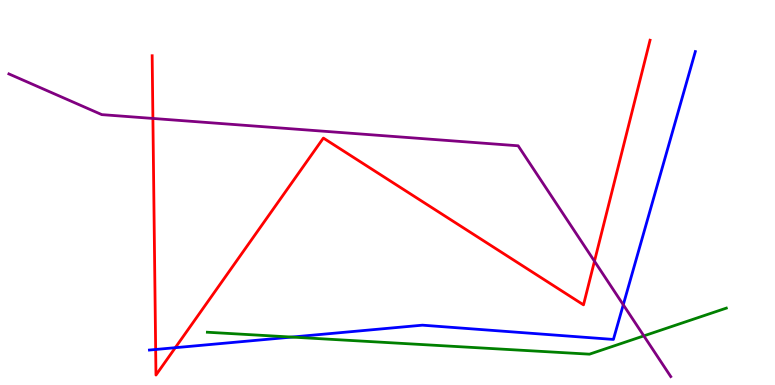[{'lines': ['blue', 'red'], 'intersections': [{'x': 2.01, 'y': 0.923}, {'x': 2.26, 'y': 0.969}]}, {'lines': ['green', 'red'], 'intersections': []}, {'lines': ['purple', 'red'], 'intersections': [{'x': 1.97, 'y': 6.92}, {'x': 7.67, 'y': 3.22}]}, {'lines': ['blue', 'green'], 'intersections': [{'x': 3.76, 'y': 1.24}]}, {'lines': ['blue', 'purple'], 'intersections': [{'x': 8.04, 'y': 2.08}]}, {'lines': ['green', 'purple'], 'intersections': [{'x': 8.31, 'y': 1.28}]}]